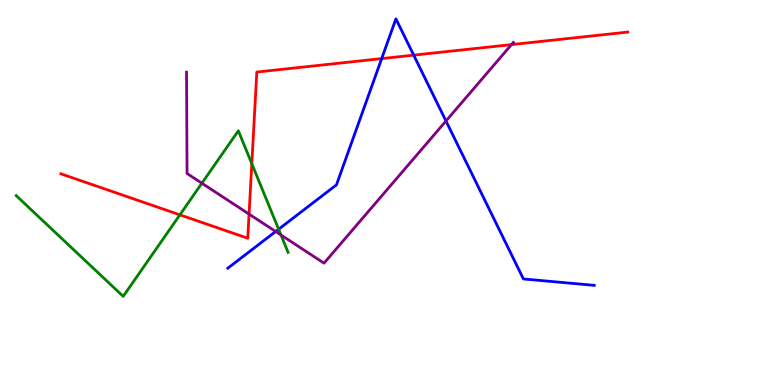[{'lines': ['blue', 'red'], 'intersections': [{'x': 4.92, 'y': 8.48}, {'x': 5.34, 'y': 8.57}]}, {'lines': ['green', 'red'], 'intersections': [{'x': 2.32, 'y': 4.42}, {'x': 3.25, 'y': 5.75}]}, {'lines': ['purple', 'red'], 'intersections': [{'x': 3.21, 'y': 4.44}, {'x': 6.6, 'y': 8.84}]}, {'lines': ['blue', 'green'], 'intersections': [{'x': 3.6, 'y': 4.05}]}, {'lines': ['blue', 'purple'], 'intersections': [{'x': 3.56, 'y': 3.99}, {'x': 5.75, 'y': 6.86}]}, {'lines': ['green', 'purple'], 'intersections': [{'x': 2.6, 'y': 5.24}, {'x': 3.63, 'y': 3.9}]}]